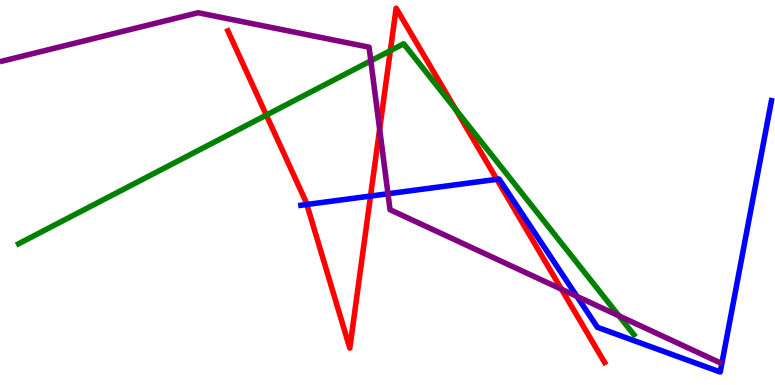[{'lines': ['blue', 'red'], 'intersections': [{'x': 3.96, 'y': 4.69}, {'x': 4.78, 'y': 4.91}, {'x': 6.41, 'y': 5.34}]}, {'lines': ['green', 'red'], 'intersections': [{'x': 3.44, 'y': 7.01}, {'x': 5.04, 'y': 8.68}, {'x': 5.88, 'y': 7.15}]}, {'lines': ['purple', 'red'], 'intersections': [{'x': 4.9, 'y': 6.64}, {'x': 7.25, 'y': 2.49}]}, {'lines': ['blue', 'green'], 'intersections': []}, {'lines': ['blue', 'purple'], 'intersections': [{'x': 5.01, 'y': 4.97}, {'x': 7.44, 'y': 2.3}]}, {'lines': ['green', 'purple'], 'intersections': [{'x': 4.78, 'y': 8.42}, {'x': 7.99, 'y': 1.8}]}]